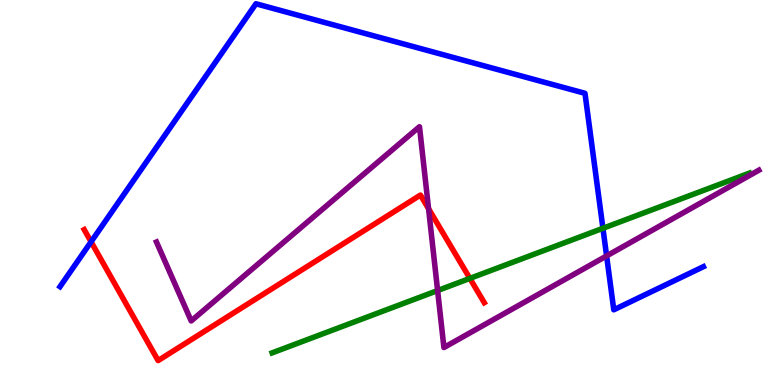[{'lines': ['blue', 'red'], 'intersections': [{'x': 1.18, 'y': 3.72}]}, {'lines': ['green', 'red'], 'intersections': [{'x': 6.06, 'y': 2.77}]}, {'lines': ['purple', 'red'], 'intersections': [{'x': 5.53, 'y': 4.58}]}, {'lines': ['blue', 'green'], 'intersections': [{'x': 7.78, 'y': 4.07}]}, {'lines': ['blue', 'purple'], 'intersections': [{'x': 7.83, 'y': 3.35}]}, {'lines': ['green', 'purple'], 'intersections': [{'x': 5.65, 'y': 2.45}]}]